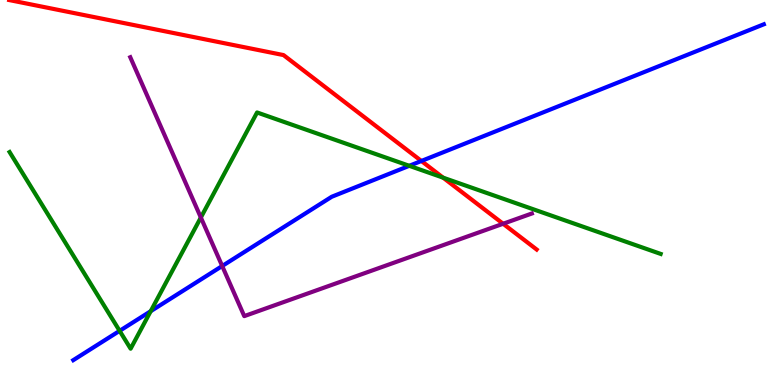[{'lines': ['blue', 'red'], 'intersections': [{'x': 5.44, 'y': 5.82}]}, {'lines': ['green', 'red'], 'intersections': [{'x': 5.72, 'y': 5.39}]}, {'lines': ['purple', 'red'], 'intersections': [{'x': 6.49, 'y': 4.19}]}, {'lines': ['blue', 'green'], 'intersections': [{'x': 1.54, 'y': 1.41}, {'x': 1.94, 'y': 1.92}, {'x': 5.28, 'y': 5.69}]}, {'lines': ['blue', 'purple'], 'intersections': [{'x': 2.87, 'y': 3.09}]}, {'lines': ['green', 'purple'], 'intersections': [{'x': 2.59, 'y': 4.35}]}]